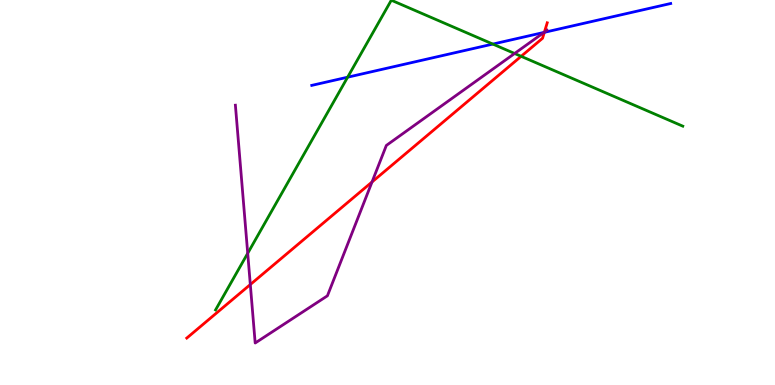[{'lines': ['blue', 'red'], 'intersections': [{'x': 7.02, 'y': 9.16}]}, {'lines': ['green', 'red'], 'intersections': [{'x': 6.72, 'y': 8.54}]}, {'lines': ['purple', 'red'], 'intersections': [{'x': 3.23, 'y': 2.61}, {'x': 4.8, 'y': 5.27}, {'x': 7.02, 'y': 9.17}]}, {'lines': ['blue', 'green'], 'intersections': [{'x': 4.49, 'y': 7.99}, {'x': 6.36, 'y': 8.86}]}, {'lines': ['blue', 'purple'], 'intersections': [{'x': 7.02, 'y': 9.16}]}, {'lines': ['green', 'purple'], 'intersections': [{'x': 3.2, 'y': 3.42}, {'x': 6.64, 'y': 8.61}]}]